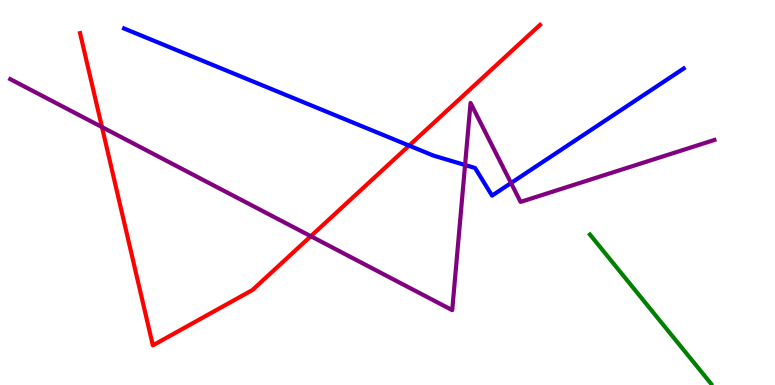[{'lines': ['blue', 'red'], 'intersections': [{'x': 5.28, 'y': 6.22}]}, {'lines': ['green', 'red'], 'intersections': []}, {'lines': ['purple', 'red'], 'intersections': [{'x': 1.32, 'y': 6.7}, {'x': 4.01, 'y': 3.86}]}, {'lines': ['blue', 'green'], 'intersections': []}, {'lines': ['blue', 'purple'], 'intersections': [{'x': 6.0, 'y': 5.71}, {'x': 6.59, 'y': 5.25}]}, {'lines': ['green', 'purple'], 'intersections': []}]